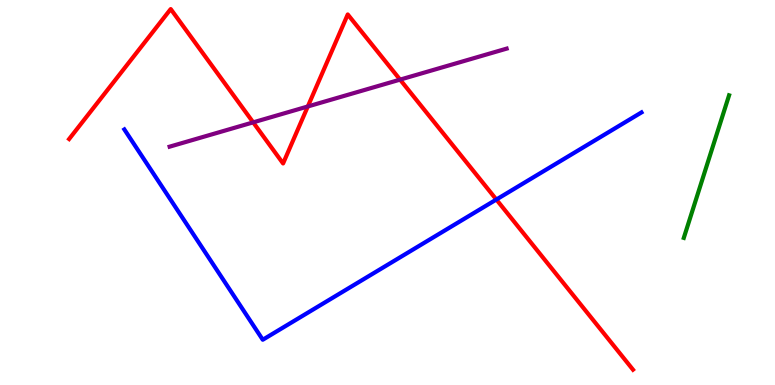[{'lines': ['blue', 'red'], 'intersections': [{'x': 6.4, 'y': 4.82}]}, {'lines': ['green', 'red'], 'intersections': []}, {'lines': ['purple', 'red'], 'intersections': [{'x': 3.27, 'y': 6.82}, {'x': 3.97, 'y': 7.23}, {'x': 5.16, 'y': 7.93}]}, {'lines': ['blue', 'green'], 'intersections': []}, {'lines': ['blue', 'purple'], 'intersections': []}, {'lines': ['green', 'purple'], 'intersections': []}]